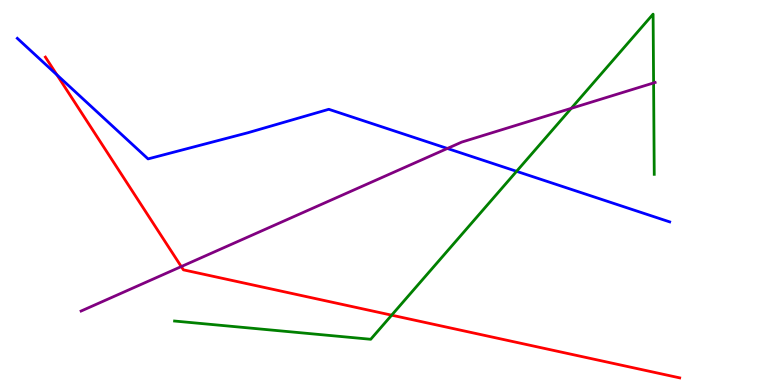[{'lines': ['blue', 'red'], 'intersections': [{'x': 0.734, 'y': 8.06}]}, {'lines': ['green', 'red'], 'intersections': [{'x': 5.05, 'y': 1.81}]}, {'lines': ['purple', 'red'], 'intersections': [{'x': 2.34, 'y': 3.08}]}, {'lines': ['blue', 'green'], 'intersections': [{'x': 6.67, 'y': 5.55}]}, {'lines': ['blue', 'purple'], 'intersections': [{'x': 5.77, 'y': 6.14}]}, {'lines': ['green', 'purple'], 'intersections': [{'x': 7.37, 'y': 7.19}, {'x': 8.43, 'y': 7.85}]}]